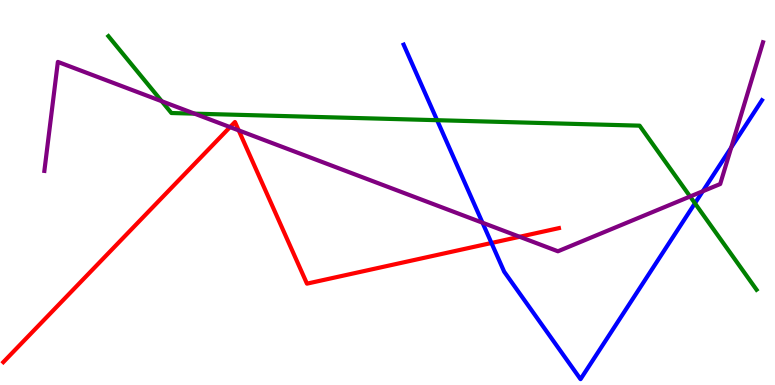[{'lines': ['blue', 'red'], 'intersections': [{'x': 6.34, 'y': 3.69}]}, {'lines': ['green', 'red'], 'intersections': []}, {'lines': ['purple', 'red'], 'intersections': [{'x': 2.97, 'y': 6.7}, {'x': 3.08, 'y': 6.61}, {'x': 6.71, 'y': 3.85}]}, {'lines': ['blue', 'green'], 'intersections': [{'x': 5.64, 'y': 6.88}, {'x': 8.97, 'y': 4.72}]}, {'lines': ['blue', 'purple'], 'intersections': [{'x': 6.23, 'y': 4.22}, {'x': 9.07, 'y': 5.03}, {'x': 9.44, 'y': 6.17}]}, {'lines': ['green', 'purple'], 'intersections': [{'x': 2.09, 'y': 7.37}, {'x': 2.51, 'y': 7.05}, {'x': 8.9, 'y': 4.9}]}]